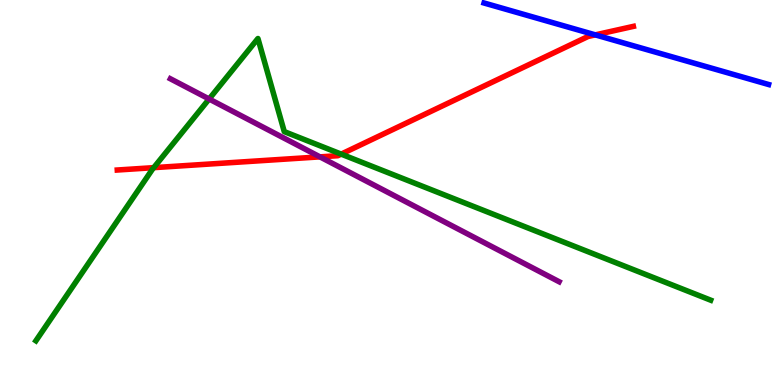[{'lines': ['blue', 'red'], 'intersections': [{'x': 7.68, 'y': 9.09}]}, {'lines': ['green', 'red'], 'intersections': [{'x': 1.98, 'y': 5.65}, {'x': 4.4, 'y': 6.0}]}, {'lines': ['purple', 'red'], 'intersections': [{'x': 4.13, 'y': 5.93}]}, {'lines': ['blue', 'green'], 'intersections': []}, {'lines': ['blue', 'purple'], 'intersections': []}, {'lines': ['green', 'purple'], 'intersections': [{'x': 2.7, 'y': 7.43}]}]